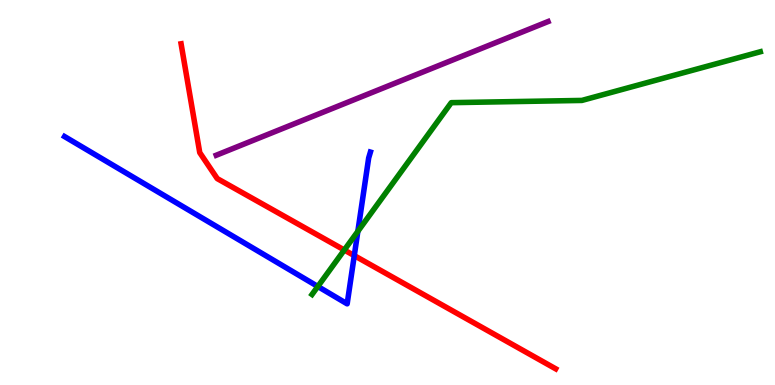[{'lines': ['blue', 'red'], 'intersections': [{'x': 4.57, 'y': 3.36}]}, {'lines': ['green', 'red'], 'intersections': [{'x': 4.44, 'y': 3.51}]}, {'lines': ['purple', 'red'], 'intersections': []}, {'lines': ['blue', 'green'], 'intersections': [{'x': 4.1, 'y': 2.56}, {'x': 4.62, 'y': 3.99}]}, {'lines': ['blue', 'purple'], 'intersections': []}, {'lines': ['green', 'purple'], 'intersections': []}]